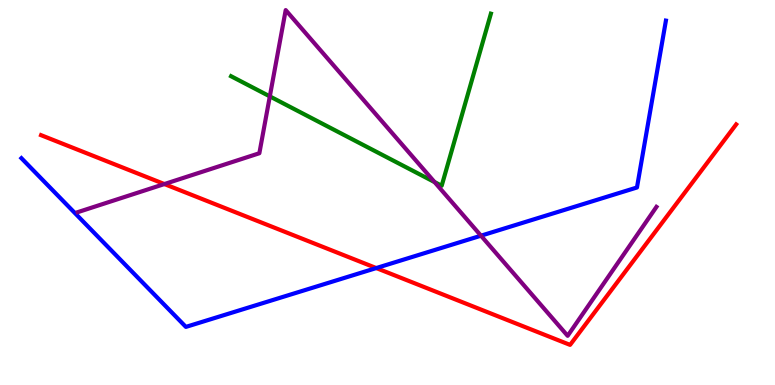[{'lines': ['blue', 'red'], 'intersections': [{'x': 4.86, 'y': 3.04}]}, {'lines': ['green', 'red'], 'intersections': []}, {'lines': ['purple', 'red'], 'intersections': [{'x': 2.12, 'y': 5.22}]}, {'lines': ['blue', 'green'], 'intersections': []}, {'lines': ['blue', 'purple'], 'intersections': [{'x': 6.21, 'y': 3.88}]}, {'lines': ['green', 'purple'], 'intersections': [{'x': 3.48, 'y': 7.5}, {'x': 5.61, 'y': 5.27}]}]